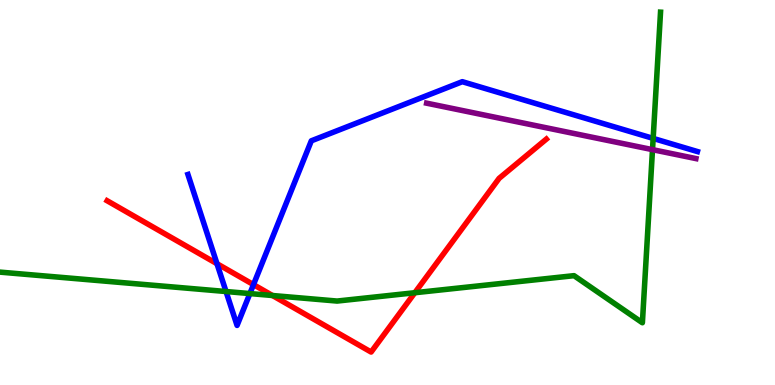[{'lines': ['blue', 'red'], 'intersections': [{'x': 2.8, 'y': 3.15}, {'x': 3.27, 'y': 2.61}]}, {'lines': ['green', 'red'], 'intersections': [{'x': 3.52, 'y': 2.32}, {'x': 5.35, 'y': 2.4}]}, {'lines': ['purple', 'red'], 'intersections': []}, {'lines': ['blue', 'green'], 'intersections': [{'x': 2.92, 'y': 2.43}, {'x': 3.22, 'y': 2.37}, {'x': 8.43, 'y': 6.41}]}, {'lines': ['blue', 'purple'], 'intersections': []}, {'lines': ['green', 'purple'], 'intersections': [{'x': 8.42, 'y': 6.11}]}]